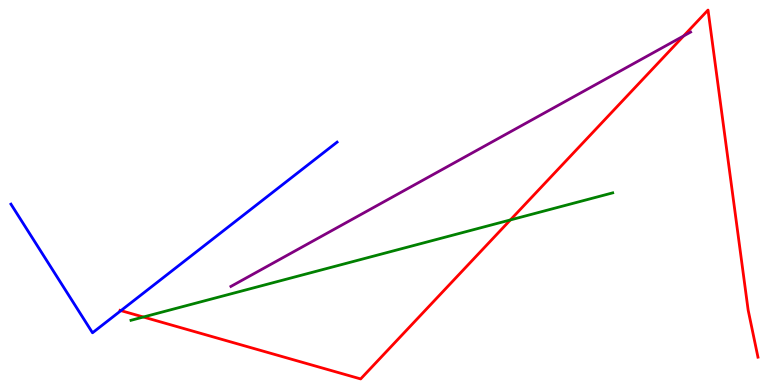[{'lines': ['blue', 'red'], 'intersections': [{'x': 1.56, 'y': 1.93}]}, {'lines': ['green', 'red'], 'intersections': [{'x': 1.85, 'y': 1.77}, {'x': 6.59, 'y': 4.29}]}, {'lines': ['purple', 'red'], 'intersections': [{'x': 8.82, 'y': 9.07}]}, {'lines': ['blue', 'green'], 'intersections': []}, {'lines': ['blue', 'purple'], 'intersections': []}, {'lines': ['green', 'purple'], 'intersections': []}]